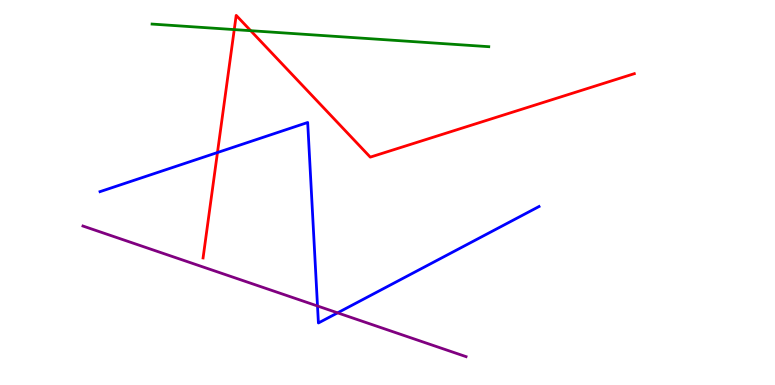[{'lines': ['blue', 'red'], 'intersections': [{'x': 2.81, 'y': 6.04}]}, {'lines': ['green', 'red'], 'intersections': [{'x': 3.02, 'y': 9.23}, {'x': 3.23, 'y': 9.2}]}, {'lines': ['purple', 'red'], 'intersections': []}, {'lines': ['blue', 'green'], 'intersections': []}, {'lines': ['blue', 'purple'], 'intersections': [{'x': 4.1, 'y': 2.05}, {'x': 4.36, 'y': 1.87}]}, {'lines': ['green', 'purple'], 'intersections': []}]